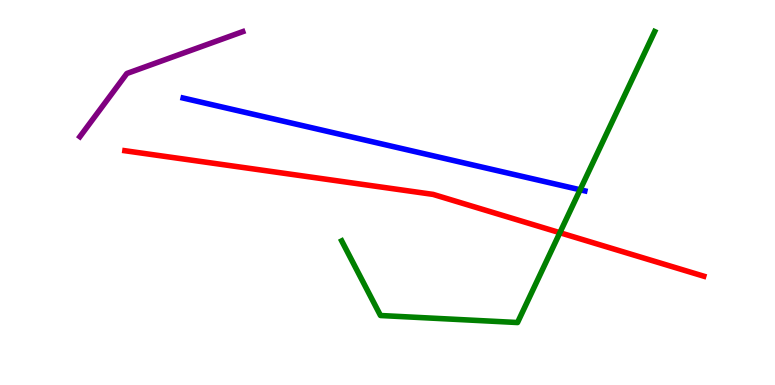[{'lines': ['blue', 'red'], 'intersections': []}, {'lines': ['green', 'red'], 'intersections': [{'x': 7.22, 'y': 3.96}]}, {'lines': ['purple', 'red'], 'intersections': []}, {'lines': ['blue', 'green'], 'intersections': [{'x': 7.49, 'y': 5.07}]}, {'lines': ['blue', 'purple'], 'intersections': []}, {'lines': ['green', 'purple'], 'intersections': []}]